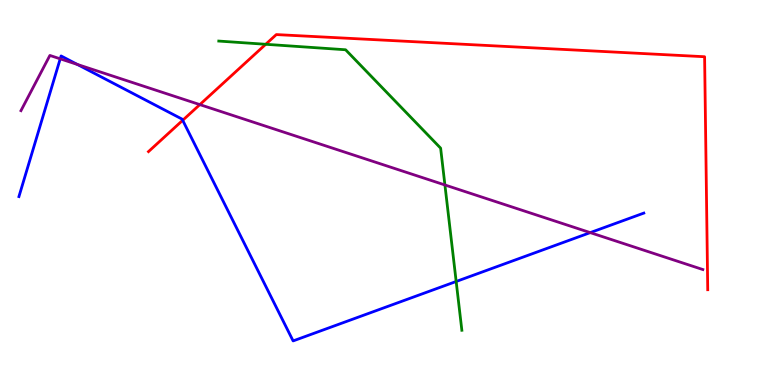[{'lines': ['blue', 'red'], 'intersections': [{'x': 2.36, 'y': 6.88}]}, {'lines': ['green', 'red'], 'intersections': [{'x': 3.43, 'y': 8.85}]}, {'lines': ['purple', 'red'], 'intersections': [{'x': 2.58, 'y': 7.28}]}, {'lines': ['blue', 'green'], 'intersections': [{'x': 5.89, 'y': 2.69}]}, {'lines': ['blue', 'purple'], 'intersections': [{'x': 0.777, 'y': 8.47}, {'x': 0.998, 'y': 8.33}, {'x': 7.62, 'y': 3.96}]}, {'lines': ['green', 'purple'], 'intersections': [{'x': 5.74, 'y': 5.2}]}]